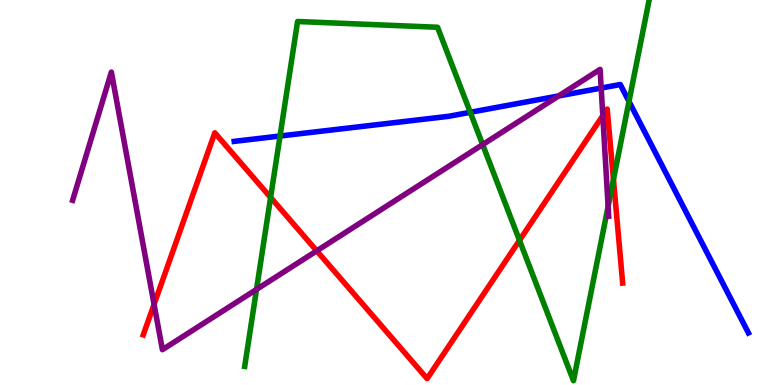[{'lines': ['blue', 'red'], 'intersections': []}, {'lines': ['green', 'red'], 'intersections': [{'x': 3.49, 'y': 4.87}, {'x': 6.7, 'y': 3.76}, {'x': 7.92, 'y': 5.34}]}, {'lines': ['purple', 'red'], 'intersections': [{'x': 1.99, 'y': 2.09}, {'x': 4.09, 'y': 3.48}, {'x': 7.78, 'y': 7.0}]}, {'lines': ['blue', 'green'], 'intersections': [{'x': 3.61, 'y': 6.47}, {'x': 6.07, 'y': 7.08}, {'x': 8.12, 'y': 7.37}]}, {'lines': ['blue', 'purple'], 'intersections': [{'x': 7.21, 'y': 7.51}, {'x': 7.76, 'y': 7.71}]}, {'lines': ['green', 'purple'], 'intersections': [{'x': 3.31, 'y': 2.48}, {'x': 6.23, 'y': 6.24}, {'x': 7.85, 'y': 4.64}]}]